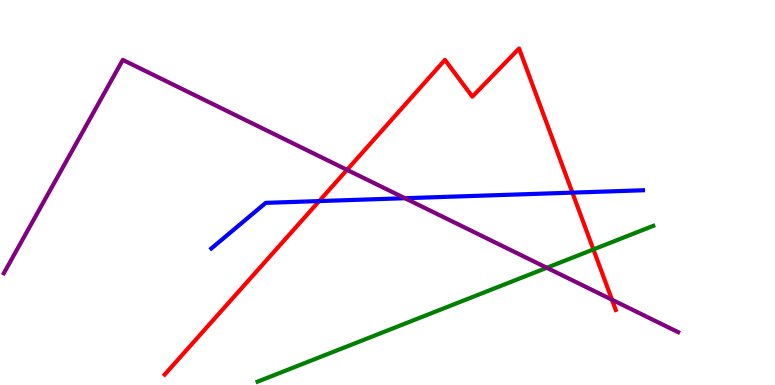[{'lines': ['blue', 'red'], 'intersections': [{'x': 4.12, 'y': 4.78}, {'x': 7.39, 'y': 5.0}]}, {'lines': ['green', 'red'], 'intersections': [{'x': 7.66, 'y': 3.52}]}, {'lines': ['purple', 'red'], 'intersections': [{'x': 4.48, 'y': 5.59}, {'x': 7.9, 'y': 2.21}]}, {'lines': ['blue', 'green'], 'intersections': []}, {'lines': ['blue', 'purple'], 'intersections': [{'x': 5.22, 'y': 4.85}]}, {'lines': ['green', 'purple'], 'intersections': [{'x': 7.06, 'y': 3.04}]}]